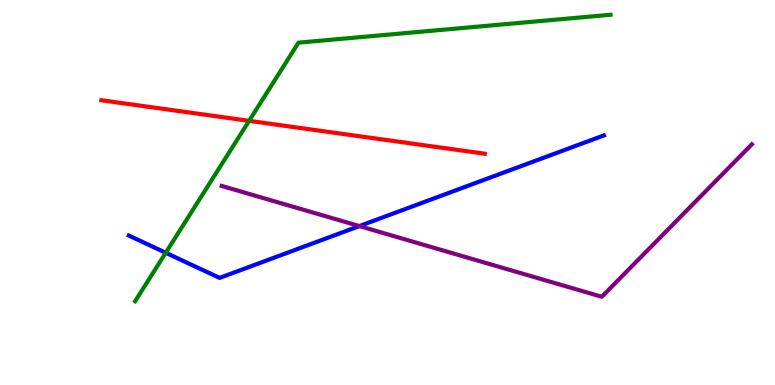[{'lines': ['blue', 'red'], 'intersections': []}, {'lines': ['green', 'red'], 'intersections': [{'x': 3.21, 'y': 6.86}]}, {'lines': ['purple', 'red'], 'intersections': []}, {'lines': ['blue', 'green'], 'intersections': [{'x': 2.14, 'y': 3.43}]}, {'lines': ['blue', 'purple'], 'intersections': [{'x': 4.64, 'y': 4.13}]}, {'lines': ['green', 'purple'], 'intersections': []}]